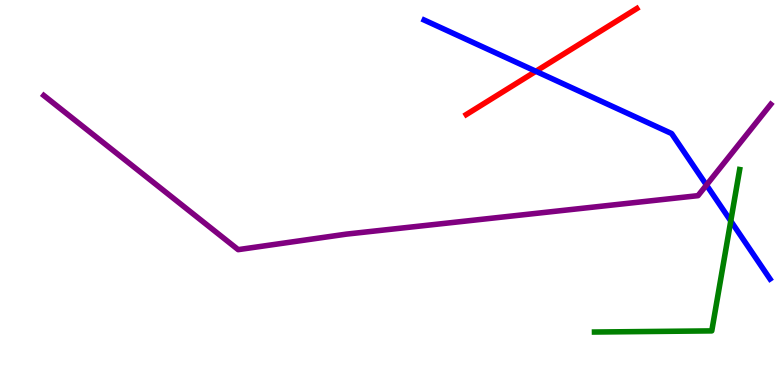[{'lines': ['blue', 'red'], 'intersections': [{'x': 6.91, 'y': 8.15}]}, {'lines': ['green', 'red'], 'intersections': []}, {'lines': ['purple', 'red'], 'intersections': []}, {'lines': ['blue', 'green'], 'intersections': [{'x': 9.43, 'y': 4.26}]}, {'lines': ['blue', 'purple'], 'intersections': [{'x': 9.12, 'y': 5.19}]}, {'lines': ['green', 'purple'], 'intersections': []}]